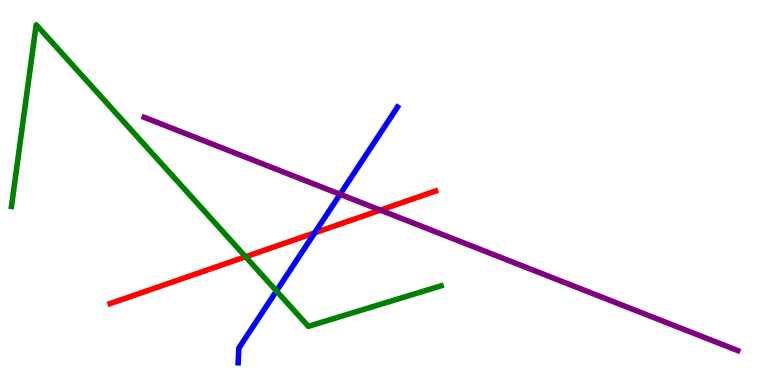[{'lines': ['blue', 'red'], 'intersections': [{'x': 4.06, 'y': 3.95}]}, {'lines': ['green', 'red'], 'intersections': [{'x': 3.17, 'y': 3.33}]}, {'lines': ['purple', 'red'], 'intersections': [{'x': 4.91, 'y': 4.54}]}, {'lines': ['blue', 'green'], 'intersections': [{'x': 3.57, 'y': 2.44}]}, {'lines': ['blue', 'purple'], 'intersections': [{'x': 4.39, 'y': 4.95}]}, {'lines': ['green', 'purple'], 'intersections': []}]